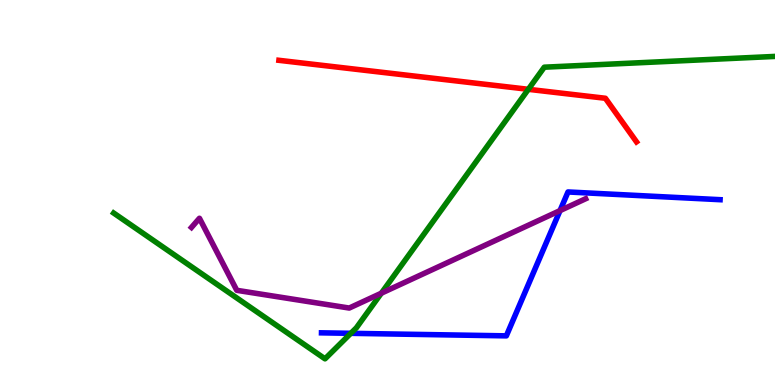[{'lines': ['blue', 'red'], 'intersections': []}, {'lines': ['green', 'red'], 'intersections': [{'x': 6.82, 'y': 7.68}]}, {'lines': ['purple', 'red'], 'intersections': []}, {'lines': ['blue', 'green'], 'intersections': [{'x': 4.53, 'y': 1.34}]}, {'lines': ['blue', 'purple'], 'intersections': [{'x': 7.23, 'y': 4.53}]}, {'lines': ['green', 'purple'], 'intersections': [{'x': 4.92, 'y': 2.38}]}]